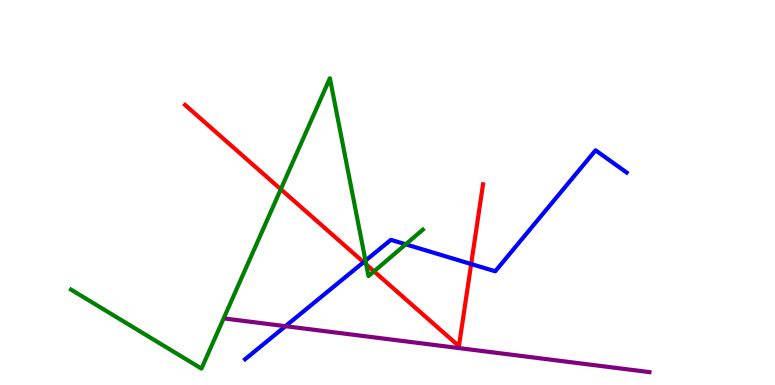[{'lines': ['blue', 'red'], 'intersections': [{'x': 4.69, 'y': 3.19}, {'x': 6.08, 'y': 3.14}]}, {'lines': ['green', 'red'], 'intersections': [{'x': 3.62, 'y': 5.08}, {'x': 4.73, 'y': 3.13}, {'x': 4.83, 'y': 2.95}]}, {'lines': ['purple', 'red'], 'intersections': []}, {'lines': ['blue', 'green'], 'intersections': [{'x': 4.72, 'y': 3.23}, {'x': 5.23, 'y': 3.65}]}, {'lines': ['blue', 'purple'], 'intersections': [{'x': 3.68, 'y': 1.53}]}, {'lines': ['green', 'purple'], 'intersections': []}]